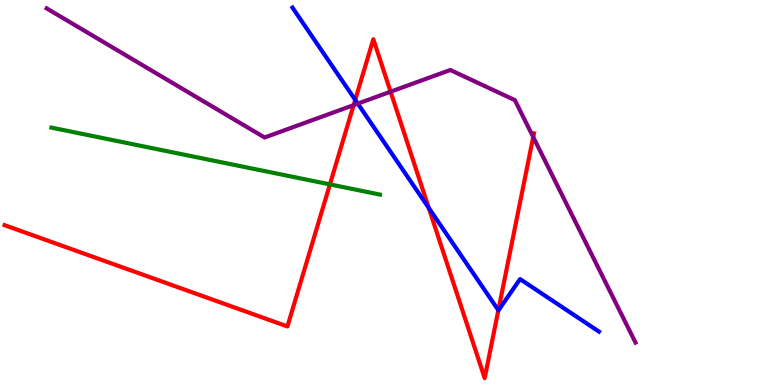[{'lines': ['blue', 'red'], 'intersections': [{'x': 4.58, 'y': 7.41}, {'x': 5.53, 'y': 4.6}, {'x': 6.43, 'y': 1.94}]}, {'lines': ['green', 'red'], 'intersections': [{'x': 4.26, 'y': 5.21}]}, {'lines': ['purple', 'red'], 'intersections': [{'x': 4.56, 'y': 7.27}, {'x': 5.04, 'y': 7.62}, {'x': 6.88, 'y': 6.44}]}, {'lines': ['blue', 'green'], 'intersections': []}, {'lines': ['blue', 'purple'], 'intersections': [{'x': 4.62, 'y': 7.31}]}, {'lines': ['green', 'purple'], 'intersections': []}]